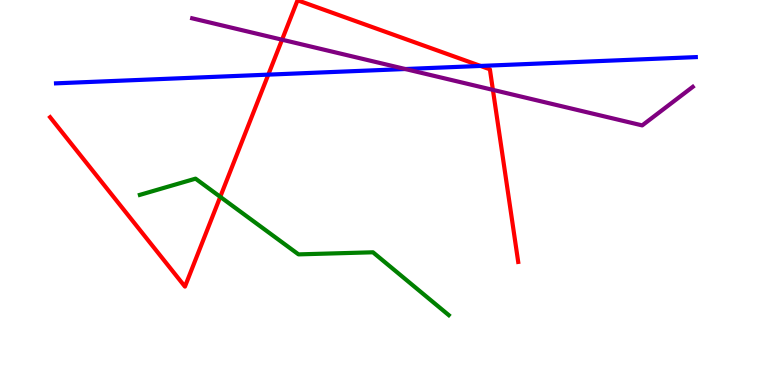[{'lines': ['blue', 'red'], 'intersections': [{'x': 3.46, 'y': 8.06}, {'x': 6.2, 'y': 8.29}]}, {'lines': ['green', 'red'], 'intersections': [{'x': 2.84, 'y': 4.89}]}, {'lines': ['purple', 'red'], 'intersections': [{'x': 3.64, 'y': 8.97}, {'x': 6.36, 'y': 7.67}]}, {'lines': ['blue', 'green'], 'intersections': []}, {'lines': ['blue', 'purple'], 'intersections': [{'x': 5.23, 'y': 8.21}]}, {'lines': ['green', 'purple'], 'intersections': []}]